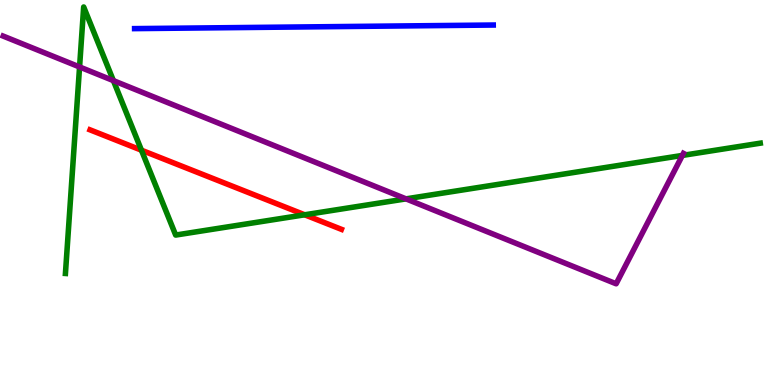[{'lines': ['blue', 'red'], 'intersections': []}, {'lines': ['green', 'red'], 'intersections': [{'x': 1.83, 'y': 6.1}, {'x': 3.93, 'y': 4.42}]}, {'lines': ['purple', 'red'], 'intersections': []}, {'lines': ['blue', 'green'], 'intersections': []}, {'lines': ['blue', 'purple'], 'intersections': []}, {'lines': ['green', 'purple'], 'intersections': [{'x': 1.03, 'y': 8.26}, {'x': 1.46, 'y': 7.91}, {'x': 5.24, 'y': 4.83}, {'x': 8.8, 'y': 5.96}]}]